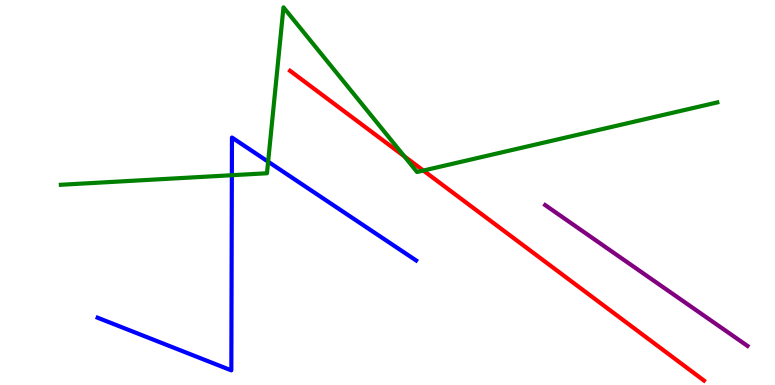[{'lines': ['blue', 'red'], 'intersections': []}, {'lines': ['green', 'red'], 'intersections': [{'x': 5.22, 'y': 5.94}, {'x': 5.46, 'y': 5.57}]}, {'lines': ['purple', 'red'], 'intersections': []}, {'lines': ['blue', 'green'], 'intersections': [{'x': 2.99, 'y': 5.45}, {'x': 3.46, 'y': 5.8}]}, {'lines': ['blue', 'purple'], 'intersections': []}, {'lines': ['green', 'purple'], 'intersections': []}]